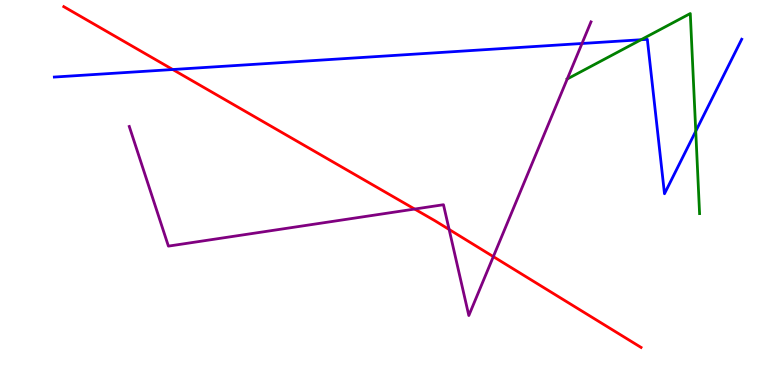[{'lines': ['blue', 'red'], 'intersections': [{'x': 2.23, 'y': 8.19}]}, {'lines': ['green', 'red'], 'intersections': []}, {'lines': ['purple', 'red'], 'intersections': [{'x': 5.35, 'y': 4.57}, {'x': 5.8, 'y': 4.04}, {'x': 6.37, 'y': 3.33}]}, {'lines': ['blue', 'green'], 'intersections': [{'x': 8.27, 'y': 8.97}, {'x': 8.98, 'y': 6.59}]}, {'lines': ['blue', 'purple'], 'intersections': [{'x': 7.51, 'y': 8.87}]}, {'lines': ['green', 'purple'], 'intersections': [{'x': 7.32, 'y': 7.95}]}]